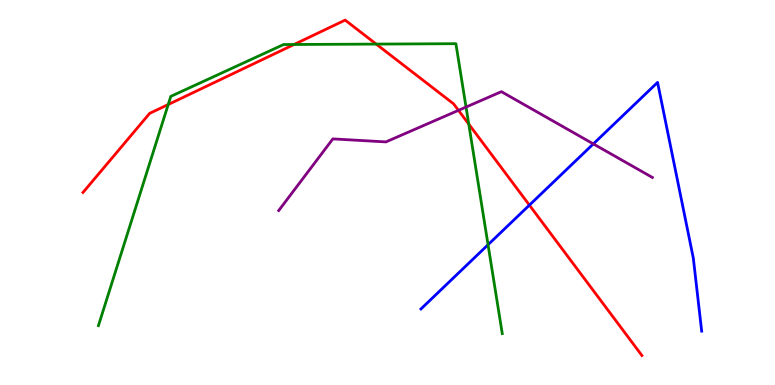[{'lines': ['blue', 'red'], 'intersections': [{'x': 6.83, 'y': 4.67}]}, {'lines': ['green', 'red'], 'intersections': [{'x': 2.17, 'y': 7.29}, {'x': 3.79, 'y': 8.84}, {'x': 4.85, 'y': 8.85}, {'x': 6.05, 'y': 6.78}]}, {'lines': ['purple', 'red'], 'intersections': [{'x': 5.92, 'y': 7.13}]}, {'lines': ['blue', 'green'], 'intersections': [{'x': 6.3, 'y': 3.64}]}, {'lines': ['blue', 'purple'], 'intersections': [{'x': 7.66, 'y': 6.26}]}, {'lines': ['green', 'purple'], 'intersections': [{'x': 6.01, 'y': 7.22}]}]